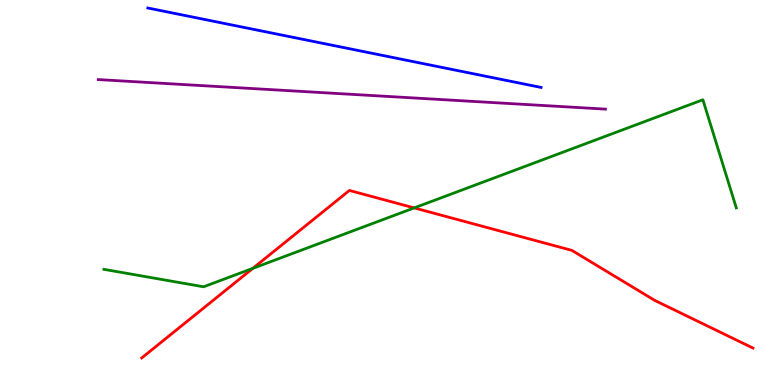[{'lines': ['blue', 'red'], 'intersections': []}, {'lines': ['green', 'red'], 'intersections': [{'x': 3.26, 'y': 3.03}, {'x': 5.34, 'y': 4.6}]}, {'lines': ['purple', 'red'], 'intersections': []}, {'lines': ['blue', 'green'], 'intersections': []}, {'lines': ['blue', 'purple'], 'intersections': []}, {'lines': ['green', 'purple'], 'intersections': []}]